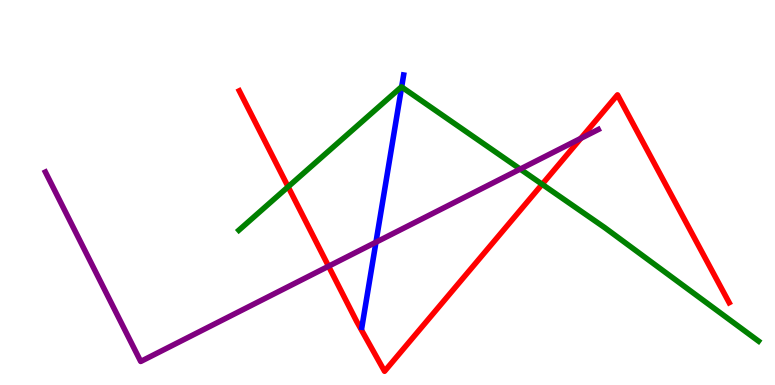[{'lines': ['blue', 'red'], 'intersections': []}, {'lines': ['green', 'red'], 'intersections': [{'x': 3.72, 'y': 5.15}, {'x': 7.0, 'y': 5.21}]}, {'lines': ['purple', 'red'], 'intersections': [{'x': 4.24, 'y': 3.08}, {'x': 7.49, 'y': 6.41}]}, {'lines': ['blue', 'green'], 'intersections': [{'x': 5.18, 'y': 7.74}]}, {'lines': ['blue', 'purple'], 'intersections': [{'x': 4.85, 'y': 3.71}]}, {'lines': ['green', 'purple'], 'intersections': [{'x': 6.71, 'y': 5.61}]}]